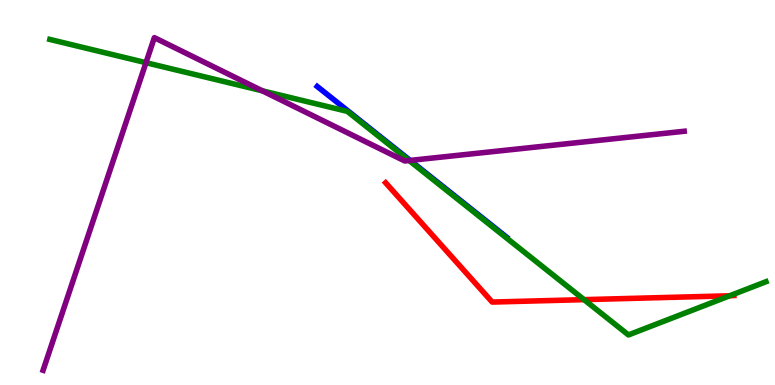[{'lines': ['blue', 'red'], 'intersections': []}, {'lines': ['green', 'red'], 'intersections': [{'x': 7.54, 'y': 2.22}, {'x': 9.42, 'y': 2.32}]}, {'lines': ['purple', 'red'], 'intersections': []}, {'lines': ['blue', 'green'], 'intersections': []}, {'lines': ['blue', 'purple'], 'intersections': [{'x': 5.29, 'y': 5.83}]}, {'lines': ['green', 'purple'], 'intersections': [{'x': 1.88, 'y': 8.37}, {'x': 3.38, 'y': 7.64}, {'x': 5.28, 'y': 5.83}]}]